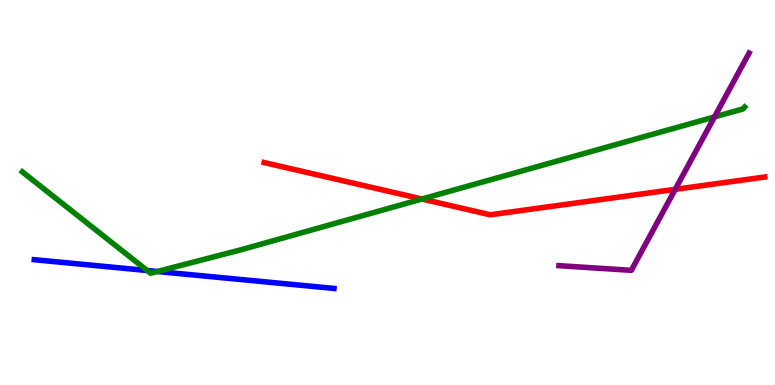[{'lines': ['blue', 'red'], 'intersections': []}, {'lines': ['green', 'red'], 'intersections': [{'x': 5.44, 'y': 4.83}]}, {'lines': ['purple', 'red'], 'intersections': [{'x': 8.71, 'y': 5.08}]}, {'lines': ['blue', 'green'], 'intersections': [{'x': 1.9, 'y': 2.97}, {'x': 2.03, 'y': 2.95}]}, {'lines': ['blue', 'purple'], 'intersections': []}, {'lines': ['green', 'purple'], 'intersections': [{'x': 9.22, 'y': 6.96}]}]